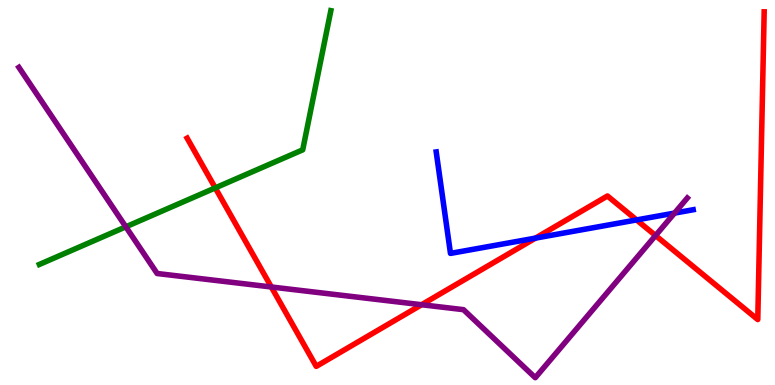[{'lines': ['blue', 'red'], 'intersections': [{'x': 6.91, 'y': 3.82}, {'x': 8.21, 'y': 4.29}]}, {'lines': ['green', 'red'], 'intersections': [{'x': 2.78, 'y': 5.12}]}, {'lines': ['purple', 'red'], 'intersections': [{'x': 3.5, 'y': 2.55}, {'x': 5.44, 'y': 2.08}, {'x': 8.46, 'y': 3.88}]}, {'lines': ['blue', 'green'], 'intersections': []}, {'lines': ['blue', 'purple'], 'intersections': [{'x': 8.7, 'y': 4.46}]}, {'lines': ['green', 'purple'], 'intersections': [{'x': 1.62, 'y': 4.11}]}]